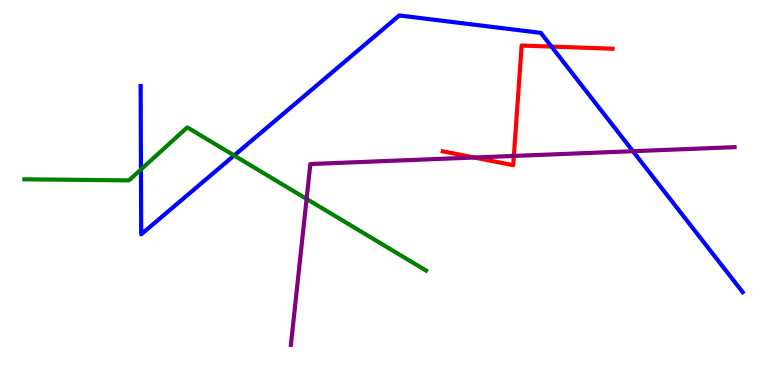[{'lines': ['blue', 'red'], 'intersections': [{'x': 7.12, 'y': 8.79}]}, {'lines': ['green', 'red'], 'intersections': []}, {'lines': ['purple', 'red'], 'intersections': [{'x': 6.12, 'y': 5.91}, {'x': 6.63, 'y': 5.95}]}, {'lines': ['blue', 'green'], 'intersections': [{'x': 1.82, 'y': 5.6}, {'x': 3.02, 'y': 5.96}]}, {'lines': ['blue', 'purple'], 'intersections': [{'x': 8.17, 'y': 6.07}]}, {'lines': ['green', 'purple'], 'intersections': [{'x': 3.96, 'y': 4.83}]}]